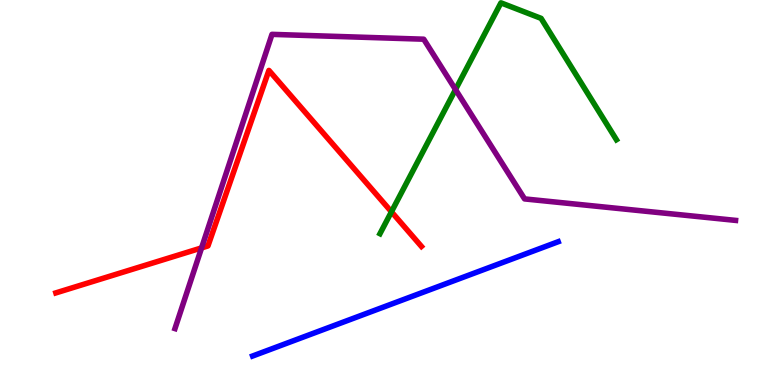[{'lines': ['blue', 'red'], 'intersections': []}, {'lines': ['green', 'red'], 'intersections': [{'x': 5.05, 'y': 4.5}]}, {'lines': ['purple', 'red'], 'intersections': [{'x': 2.6, 'y': 3.56}]}, {'lines': ['blue', 'green'], 'intersections': []}, {'lines': ['blue', 'purple'], 'intersections': []}, {'lines': ['green', 'purple'], 'intersections': [{'x': 5.88, 'y': 7.67}]}]